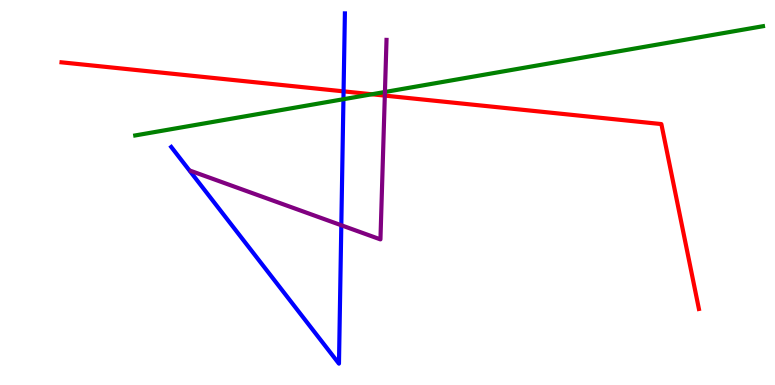[{'lines': ['blue', 'red'], 'intersections': [{'x': 4.43, 'y': 7.63}]}, {'lines': ['green', 'red'], 'intersections': [{'x': 4.8, 'y': 7.55}]}, {'lines': ['purple', 'red'], 'intersections': [{'x': 4.97, 'y': 7.52}]}, {'lines': ['blue', 'green'], 'intersections': [{'x': 4.43, 'y': 7.42}]}, {'lines': ['blue', 'purple'], 'intersections': [{'x': 4.4, 'y': 4.15}]}, {'lines': ['green', 'purple'], 'intersections': [{'x': 4.97, 'y': 7.61}]}]